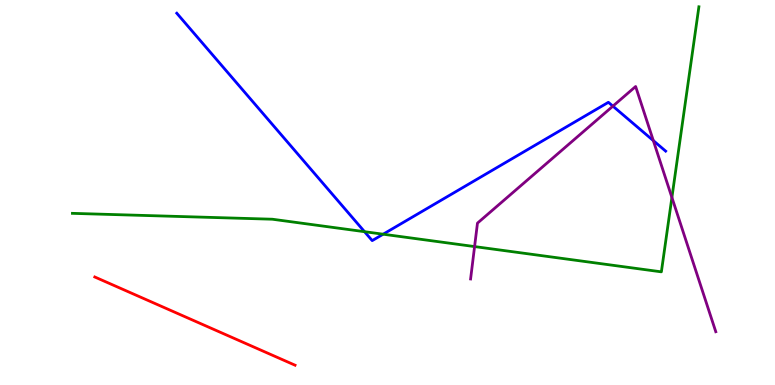[{'lines': ['blue', 'red'], 'intersections': []}, {'lines': ['green', 'red'], 'intersections': []}, {'lines': ['purple', 'red'], 'intersections': []}, {'lines': ['blue', 'green'], 'intersections': [{'x': 4.7, 'y': 3.98}, {'x': 4.94, 'y': 3.92}]}, {'lines': ['blue', 'purple'], 'intersections': [{'x': 7.91, 'y': 7.24}, {'x': 8.43, 'y': 6.35}]}, {'lines': ['green', 'purple'], 'intersections': [{'x': 6.12, 'y': 3.6}, {'x': 8.67, 'y': 4.87}]}]